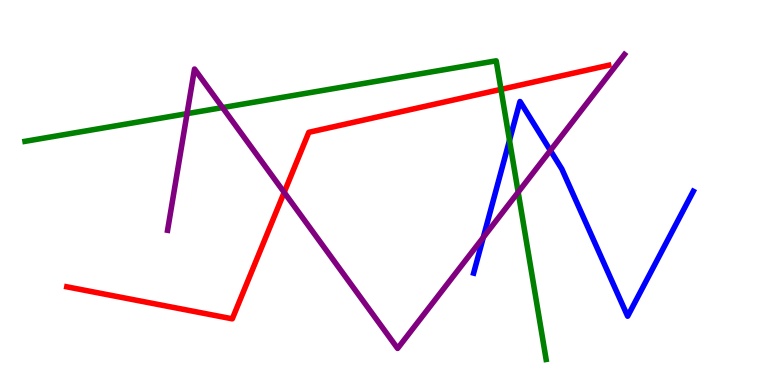[{'lines': ['blue', 'red'], 'intersections': []}, {'lines': ['green', 'red'], 'intersections': [{'x': 6.46, 'y': 7.68}]}, {'lines': ['purple', 'red'], 'intersections': [{'x': 3.67, 'y': 5.0}]}, {'lines': ['blue', 'green'], 'intersections': [{'x': 6.57, 'y': 6.35}]}, {'lines': ['blue', 'purple'], 'intersections': [{'x': 6.24, 'y': 3.83}, {'x': 7.1, 'y': 6.09}]}, {'lines': ['green', 'purple'], 'intersections': [{'x': 2.41, 'y': 7.05}, {'x': 2.87, 'y': 7.21}, {'x': 6.69, 'y': 5.01}]}]